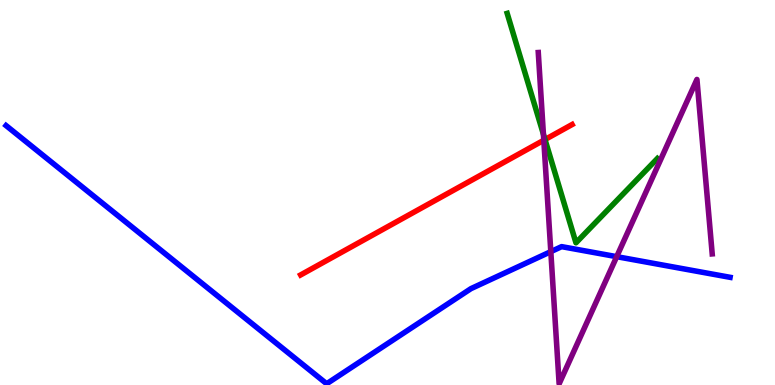[{'lines': ['blue', 'red'], 'intersections': []}, {'lines': ['green', 'red'], 'intersections': [{'x': 7.03, 'y': 6.38}]}, {'lines': ['purple', 'red'], 'intersections': [{'x': 7.02, 'y': 6.36}]}, {'lines': ['blue', 'green'], 'intersections': []}, {'lines': ['blue', 'purple'], 'intersections': [{'x': 7.11, 'y': 3.46}, {'x': 7.96, 'y': 3.33}]}, {'lines': ['green', 'purple'], 'intersections': [{'x': 7.01, 'y': 6.51}]}]